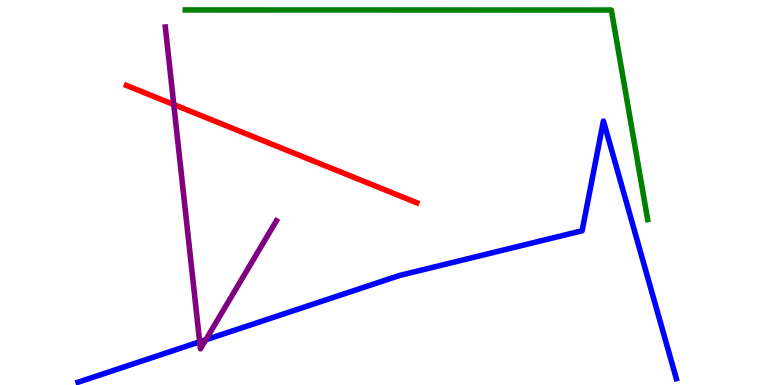[{'lines': ['blue', 'red'], 'intersections': []}, {'lines': ['green', 'red'], 'intersections': []}, {'lines': ['purple', 'red'], 'intersections': [{'x': 2.24, 'y': 7.28}]}, {'lines': ['blue', 'green'], 'intersections': []}, {'lines': ['blue', 'purple'], 'intersections': [{'x': 2.58, 'y': 1.12}, {'x': 2.66, 'y': 1.17}]}, {'lines': ['green', 'purple'], 'intersections': []}]